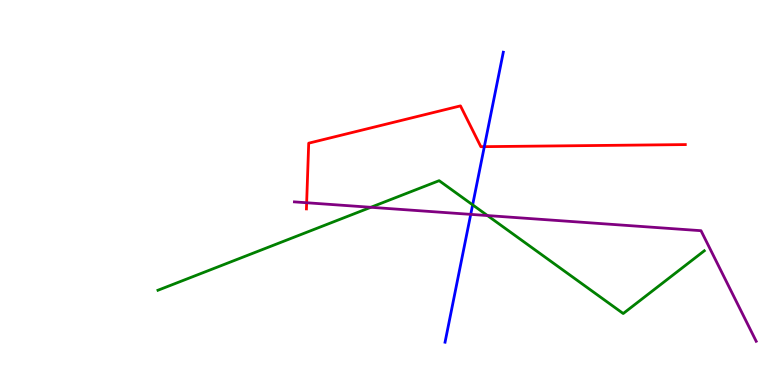[{'lines': ['blue', 'red'], 'intersections': [{'x': 6.25, 'y': 6.19}]}, {'lines': ['green', 'red'], 'intersections': []}, {'lines': ['purple', 'red'], 'intersections': [{'x': 3.96, 'y': 4.73}]}, {'lines': ['blue', 'green'], 'intersections': [{'x': 6.1, 'y': 4.68}]}, {'lines': ['blue', 'purple'], 'intersections': [{'x': 6.07, 'y': 4.43}]}, {'lines': ['green', 'purple'], 'intersections': [{'x': 4.78, 'y': 4.62}, {'x': 6.29, 'y': 4.4}]}]